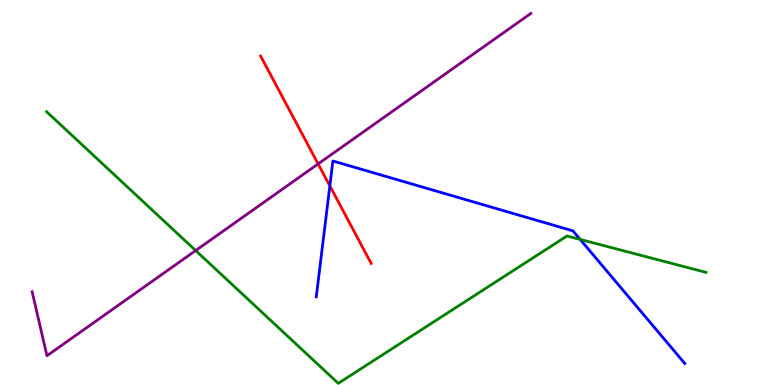[{'lines': ['blue', 'red'], 'intersections': [{'x': 4.26, 'y': 5.17}]}, {'lines': ['green', 'red'], 'intersections': []}, {'lines': ['purple', 'red'], 'intersections': [{'x': 4.1, 'y': 5.74}]}, {'lines': ['blue', 'green'], 'intersections': [{'x': 7.49, 'y': 3.78}]}, {'lines': ['blue', 'purple'], 'intersections': []}, {'lines': ['green', 'purple'], 'intersections': [{'x': 2.52, 'y': 3.49}]}]